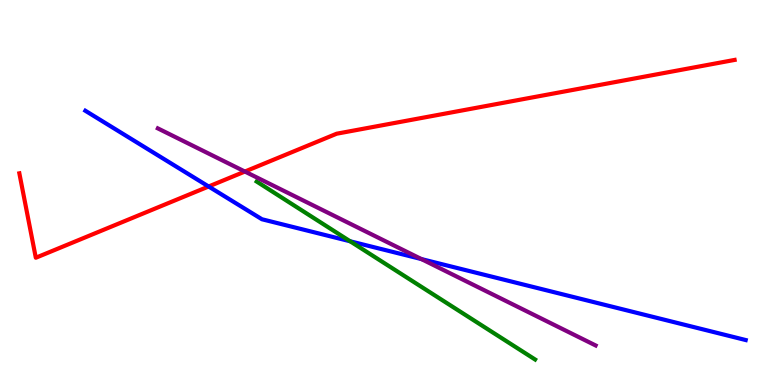[{'lines': ['blue', 'red'], 'intersections': [{'x': 2.69, 'y': 5.16}]}, {'lines': ['green', 'red'], 'intersections': []}, {'lines': ['purple', 'red'], 'intersections': [{'x': 3.16, 'y': 5.54}]}, {'lines': ['blue', 'green'], 'intersections': [{'x': 4.52, 'y': 3.73}]}, {'lines': ['blue', 'purple'], 'intersections': [{'x': 5.44, 'y': 3.27}]}, {'lines': ['green', 'purple'], 'intersections': []}]